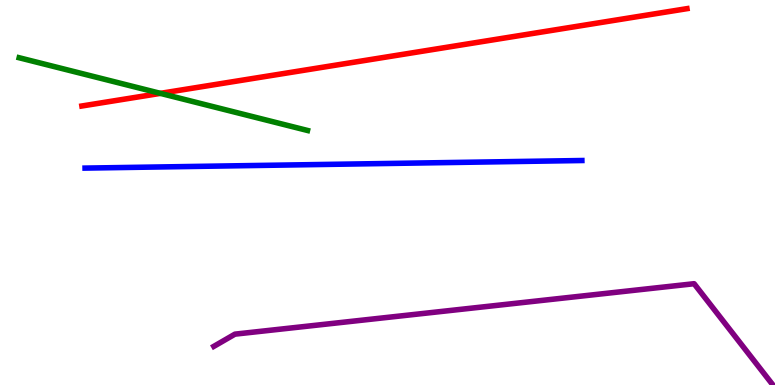[{'lines': ['blue', 'red'], 'intersections': []}, {'lines': ['green', 'red'], 'intersections': [{'x': 2.07, 'y': 7.58}]}, {'lines': ['purple', 'red'], 'intersections': []}, {'lines': ['blue', 'green'], 'intersections': []}, {'lines': ['blue', 'purple'], 'intersections': []}, {'lines': ['green', 'purple'], 'intersections': []}]